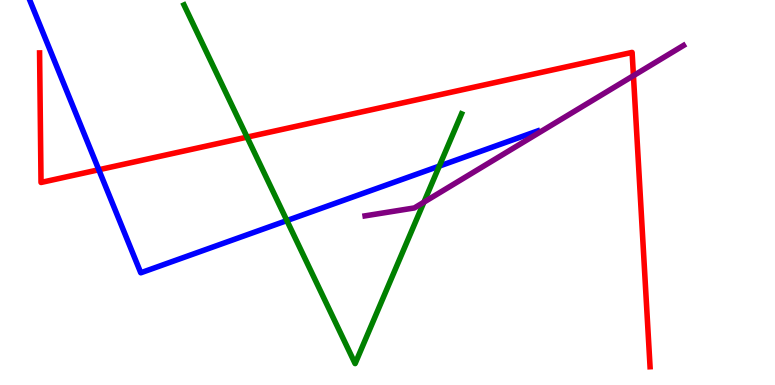[{'lines': ['blue', 'red'], 'intersections': [{'x': 1.27, 'y': 5.59}]}, {'lines': ['green', 'red'], 'intersections': [{'x': 3.19, 'y': 6.44}]}, {'lines': ['purple', 'red'], 'intersections': [{'x': 8.17, 'y': 8.03}]}, {'lines': ['blue', 'green'], 'intersections': [{'x': 3.7, 'y': 4.27}, {'x': 5.67, 'y': 5.69}]}, {'lines': ['blue', 'purple'], 'intersections': []}, {'lines': ['green', 'purple'], 'intersections': [{'x': 5.47, 'y': 4.75}]}]